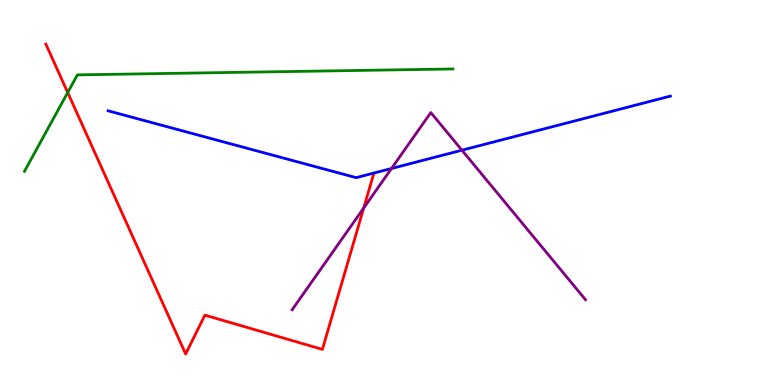[{'lines': ['blue', 'red'], 'intersections': []}, {'lines': ['green', 'red'], 'intersections': [{'x': 0.874, 'y': 7.6}]}, {'lines': ['purple', 'red'], 'intersections': [{'x': 4.69, 'y': 4.6}]}, {'lines': ['blue', 'green'], 'intersections': []}, {'lines': ['blue', 'purple'], 'intersections': [{'x': 5.05, 'y': 5.62}, {'x': 5.96, 'y': 6.1}]}, {'lines': ['green', 'purple'], 'intersections': []}]